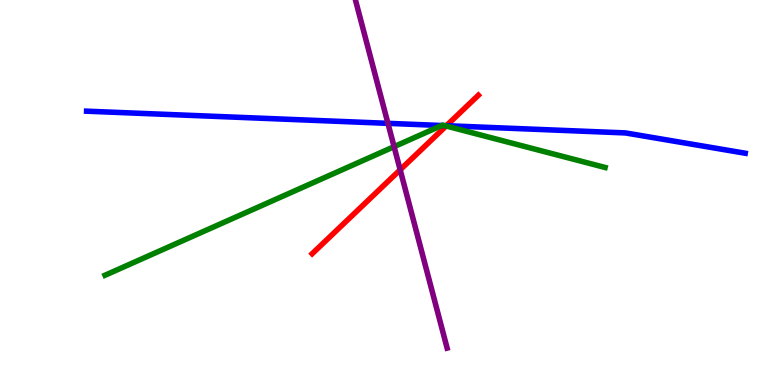[{'lines': ['blue', 'red'], 'intersections': [{'x': 5.76, 'y': 6.74}]}, {'lines': ['green', 'red'], 'intersections': [{'x': 5.76, 'y': 6.73}]}, {'lines': ['purple', 'red'], 'intersections': [{'x': 5.16, 'y': 5.59}]}, {'lines': ['blue', 'green'], 'intersections': [{'x': 5.7, 'y': 6.74}, {'x': 5.74, 'y': 6.74}]}, {'lines': ['blue', 'purple'], 'intersections': [{'x': 5.01, 'y': 6.8}]}, {'lines': ['green', 'purple'], 'intersections': [{'x': 5.08, 'y': 6.19}]}]